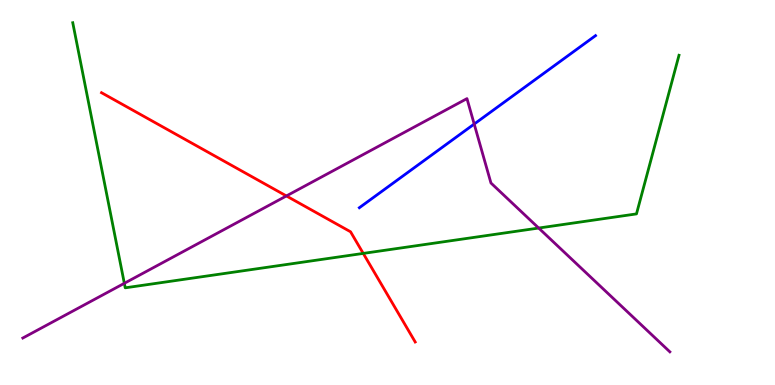[{'lines': ['blue', 'red'], 'intersections': []}, {'lines': ['green', 'red'], 'intersections': [{'x': 4.69, 'y': 3.42}]}, {'lines': ['purple', 'red'], 'intersections': [{'x': 3.7, 'y': 4.91}]}, {'lines': ['blue', 'green'], 'intersections': []}, {'lines': ['blue', 'purple'], 'intersections': [{'x': 6.12, 'y': 6.78}]}, {'lines': ['green', 'purple'], 'intersections': [{'x': 1.6, 'y': 2.64}, {'x': 6.95, 'y': 4.08}]}]